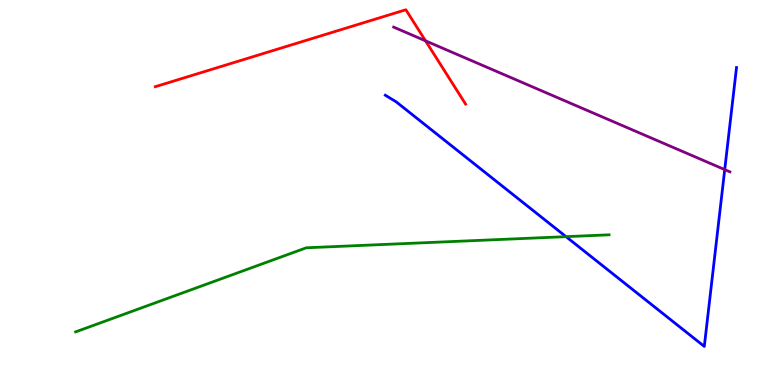[{'lines': ['blue', 'red'], 'intersections': []}, {'lines': ['green', 'red'], 'intersections': []}, {'lines': ['purple', 'red'], 'intersections': [{'x': 5.49, 'y': 8.94}]}, {'lines': ['blue', 'green'], 'intersections': [{'x': 7.3, 'y': 3.85}]}, {'lines': ['blue', 'purple'], 'intersections': [{'x': 9.35, 'y': 5.59}]}, {'lines': ['green', 'purple'], 'intersections': []}]